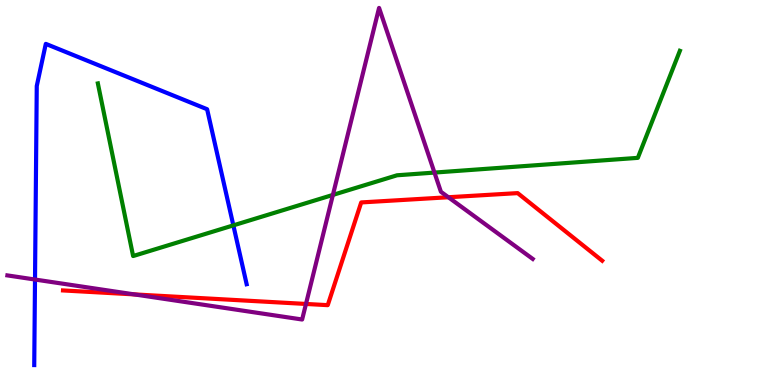[{'lines': ['blue', 'red'], 'intersections': []}, {'lines': ['green', 'red'], 'intersections': []}, {'lines': ['purple', 'red'], 'intersections': [{'x': 1.73, 'y': 2.35}, {'x': 3.95, 'y': 2.11}, {'x': 5.79, 'y': 4.88}]}, {'lines': ['blue', 'green'], 'intersections': [{'x': 3.01, 'y': 4.15}]}, {'lines': ['blue', 'purple'], 'intersections': [{'x': 0.452, 'y': 2.74}]}, {'lines': ['green', 'purple'], 'intersections': [{'x': 4.3, 'y': 4.94}, {'x': 5.61, 'y': 5.52}]}]